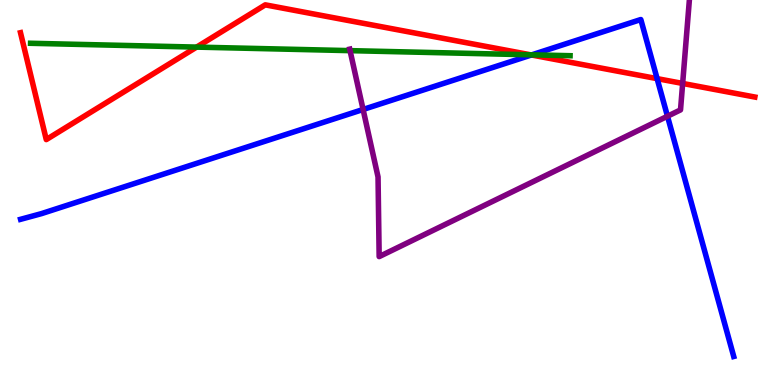[{'lines': ['blue', 'red'], 'intersections': [{'x': 6.86, 'y': 8.57}, {'x': 8.48, 'y': 7.96}]}, {'lines': ['green', 'red'], 'intersections': [{'x': 2.54, 'y': 8.78}, {'x': 6.85, 'y': 8.58}]}, {'lines': ['purple', 'red'], 'intersections': [{'x': 8.81, 'y': 7.83}]}, {'lines': ['blue', 'green'], 'intersections': [{'x': 6.86, 'y': 8.58}]}, {'lines': ['blue', 'purple'], 'intersections': [{'x': 4.69, 'y': 7.16}, {'x': 8.61, 'y': 6.98}]}, {'lines': ['green', 'purple'], 'intersections': [{'x': 4.52, 'y': 8.68}]}]